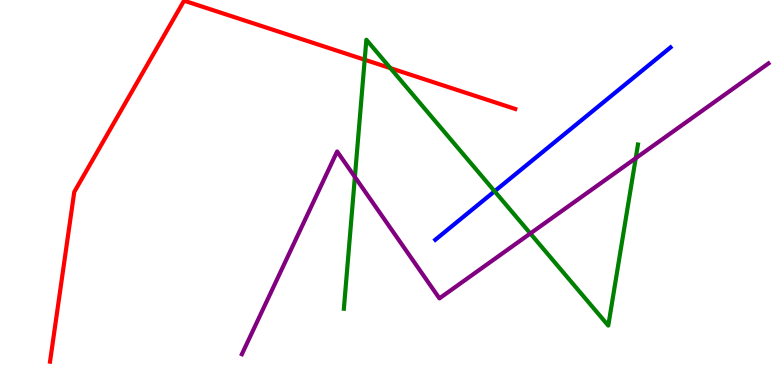[{'lines': ['blue', 'red'], 'intersections': []}, {'lines': ['green', 'red'], 'intersections': [{'x': 4.71, 'y': 8.45}, {'x': 5.04, 'y': 8.23}]}, {'lines': ['purple', 'red'], 'intersections': []}, {'lines': ['blue', 'green'], 'intersections': [{'x': 6.38, 'y': 5.03}]}, {'lines': ['blue', 'purple'], 'intersections': []}, {'lines': ['green', 'purple'], 'intersections': [{'x': 4.58, 'y': 5.4}, {'x': 6.84, 'y': 3.94}, {'x': 8.2, 'y': 5.89}]}]